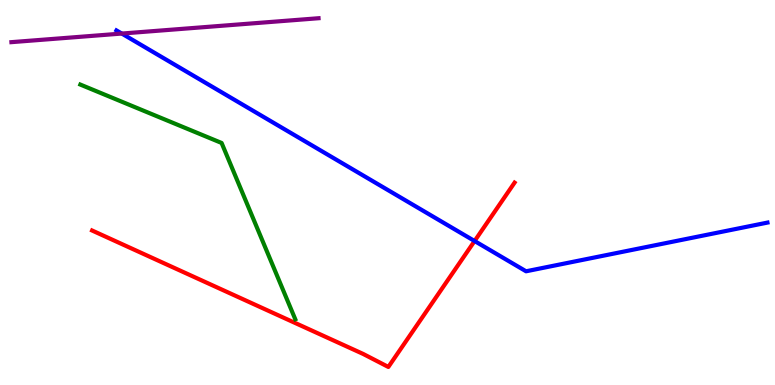[{'lines': ['blue', 'red'], 'intersections': [{'x': 6.12, 'y': 3.74}]}, {'lines': ['green', 'red'], 'intersections': []}, {'lines': ['purple', 'red'], 'intersections': []}, {'lines': ['blue', 'green'], 'intersections': []}, {'lines': ['blue', 'purple'], 'intersections': [{'x': 1.57, 'y': 9.13}]}, {'lines': ['green', 'purple'], 'intersections': []}]